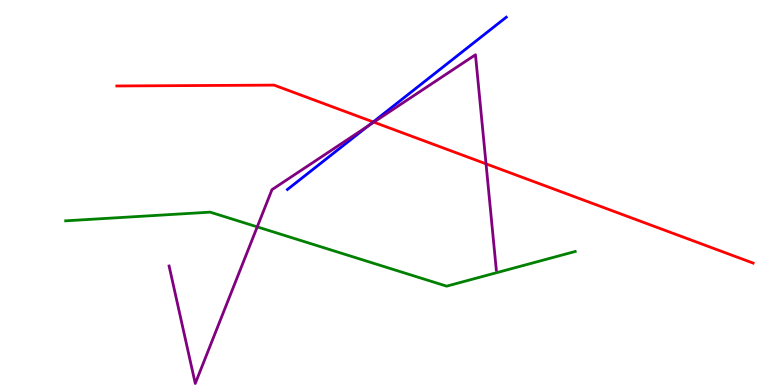[{'lines': ['blue', 'red'], 'intersections': [{'x': 4.82, 'y': 6.83}]}, {'lines': ['green', 'red'], 'intersections': []}, {'lines': ['purple', 'red'], 'intersections': [{'x': 4.82, 'y': 6.83}, {'x': 6.27, 'y': 5.74}]}, {'lines': ['blue', 'green'], 'intersections': []}, {'lines': ['blue', 'purple'], 'intersections': [{'x': 4.75, 'y': 6.73}]}, {'lines': ['green', 'purple'], 'intersections': [{'x': 3.32, 'y': 4.11}]}]